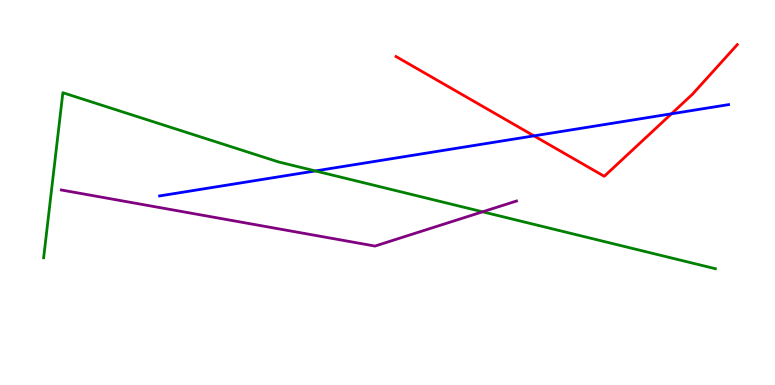[{'lines': ['blue', 'red'], 'intersections': [{'x': 6.89, 'y': 6.47}, {'x': 8.66, 'y': 7.04}]}, {'lines': ['green', 'red'], 'intersections': []}, {'lines': ['purple', 'red'], 'intersections': []}, {'lines': ['blue', 'green'], 'intersections': [{'x': 4.07, 'y': 5.56}]}, {'lines': ['blue', 'purple'], 'intersections': []}, {'lines': ['green', 'purple'], 'intersections': [{'x': 6.23, 'y': 4.5}]}]